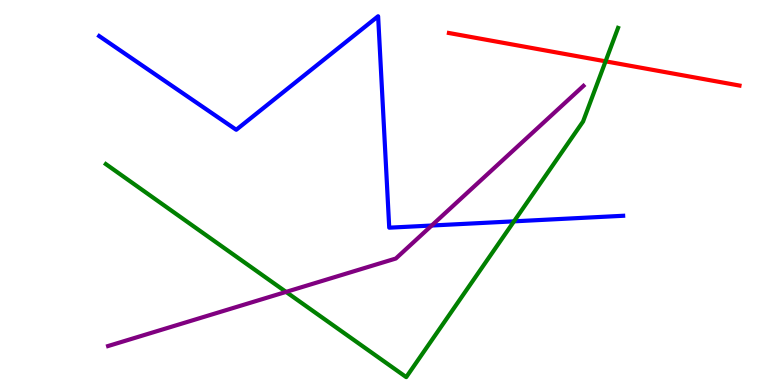[{'lines': ['blue', 'red'], 'intersections': []}, {'lines': ['green', 'red'], 'intersections': [{'x': 7.81, 'y': 8.41}]}, {'lines': ['purple', 'red'], 'intersections': []}, {'lines': ['blue', 'green'], 'intersections': [{'x': 6.63, 'y': 4.25}]}, {'lines': ['blue', 'purple'], 'intersections': [{'x': 5.57, 'y': 4.14}]}, {'lines': ['green', 'purple'], 'intersections': [{'x': 3.69, 'y': 2.42}]}]